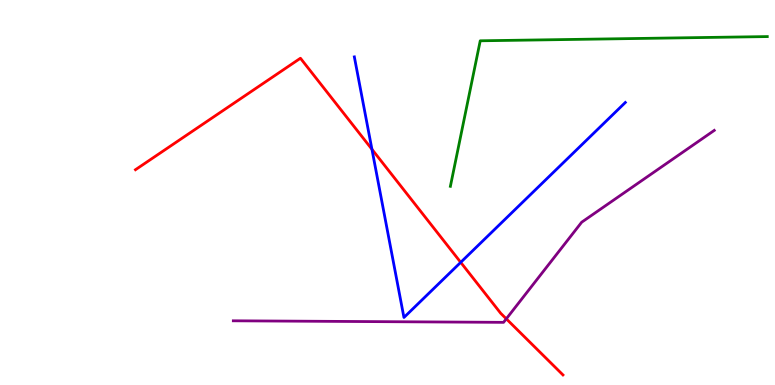[{'lines': ['blue', 'red'], 'intersections': [{'x': 4.8, 'y': 6.12}, {'x': 5.94, 'y': 3.19}]}, {'lines': ['green', 'red'], 'intersections': []}, {'lines': ['purple', 'red'], 'intersections': [{'x': 6.53, 'y': 1.72}]}, {'lines': ['blue', 'green'], 'intersections': []}, {'lines': ['blue', 'purple'], 'intersections': []}, {'lines': ['green', 'purple'], 'intersections': []}]